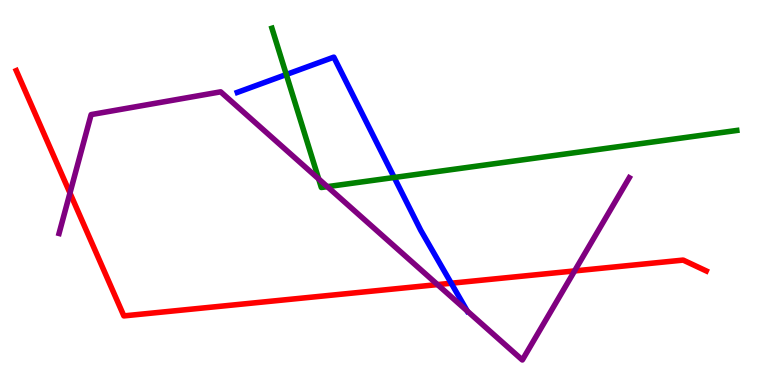[{'lines': ['blue', 'red'], 'intersections': [{'x': 5.82, 'y': 2.64}]}, {'lines': ['green', 'red'], 'intersections': []}, {'lines': ['purple', 'red'], 'intersections': [{'x': 0.903, 'y': 4.99}, {'x': 5.65, 'y': 2.61}, {'x': 7.41, 'y': 2.96}]}, {'lines': ['blue', 'green'], 'intersections': [{'x': 3.69, 'y': 8.06}, {'x': 5.09, 'y': 5.39}]}, {'lines': ['blue', 'purple'], 'intersections': [{'x': 6.03, 'y': 1.92}]}, {'lines': ['green', 'purple'], 'intersections': [{'x': 4.11, 'y': 5.35}, {'x': 4.22, 'y': 5.15}]}]